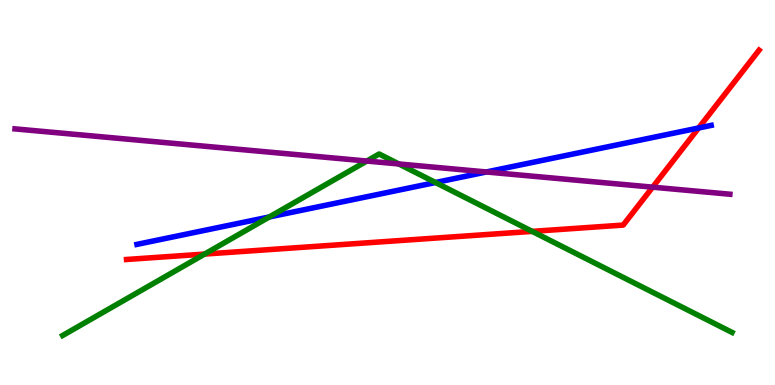[{'lines': ['blue', 'red'], 'intersections': [{'x': 9.01, 'y': 6.68}]}, {'lines': ['green', 'red'], 'intersections': [{'x': 2.64, 'y': 3.4}, {'x': 6.87, 'y': 3.99}]}, {'lines': ['purple', 'red'], 'intersections': [{'x': 8.42, 'y': 5.14}]}, {'lines': ['blue', 'green'], 'intersections': [{'x': 3.48, 'y': 4.37}, {'x': 5.62, 'y': 5.26}]}, {'lines': ['blue', 'purple'], 'intersections': [{'x': 6.28, 'y': 5.53}]}, {'lines': ['green', 'purple'], 'intersections': [{'x': 4.73, 'y': 5.82}, {'x': 5.15, 'y': 5.74}]}]